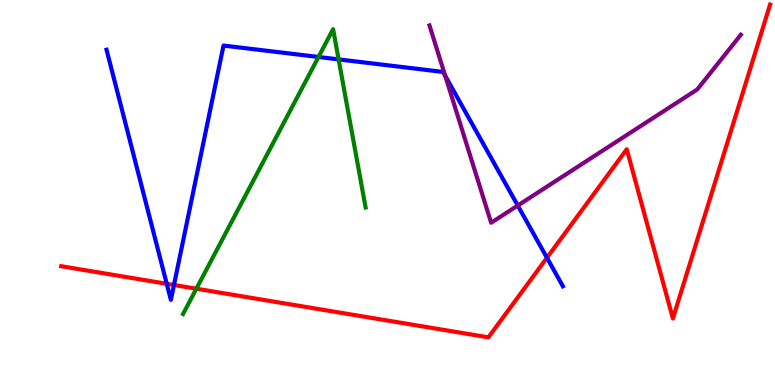[{'lines': ['blue', 'red'], 'intersections': [{'x': 2.15, 'y': 2.63}, {'x': 2.24, 'y': 2.6}, {'x': 7.06, 'y': 3.31}]}, {'lines': ['green', 'red'], 'intersections': [{'x': 2.53, 'y': 2.5}]}, {'lines': ['purple', 'red'], 'intersections': []}, {'lines': ['blue', 'green'], 'intersections': [{'x': 4.11, 'y': 8.52}, {'x': 4.37, 'y': 8.46}]}, {'lines': ['blue', 'purple'], 'intersections': [{'x': 5.74, 'y': 8.03}, {'x': 6.68, 'y': 4.66}]}, {'lines': ['green', 'purple'], 'intersections': []}]